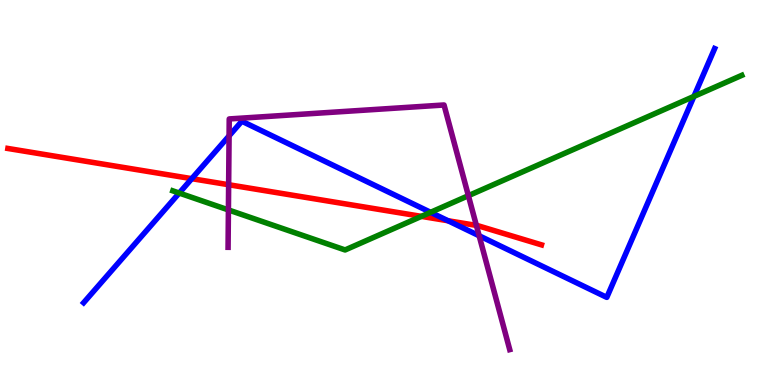[{'lines': ['blue', 'red'], 'intersections': [{'x': 2.47, 'y': 5.36}, {'x': 5.78, 'y': 4.27}]}, {'lines': ['green', 'red'], 'intersections': [{'x': 5.44, 'y': 4.38}]}, {'lines': ['purple', 'red'], 'intersections': [{'x': 2.95, 'y': 5.2}, {'x': 6.15, 'y': 4.15}]}, {'lines': ['blue', 'green'], 'intersections': [{'x': 2.31, 'y': 4.99}, {'x': 5.56, 'y': 4.49}, {'x': 8.95, 'y': 7.5}]}, {'lines': ['blue', 'purple'], 'intersections': [{'x': 2.96, 'y': 6.47}, {'x': 6.18, 'y': 3.88}]}, {'lines': ['green', 'purple'], 'intersections': [{'x': 2.95, 'y': 4.55}, {'x': 6.04, 'y': 4.92}]}]